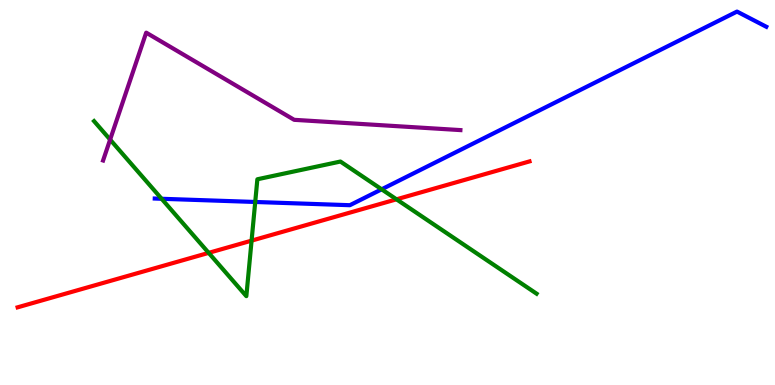[{'lines': ['blue', 'red'], 'intersections': []}, {'lines': ['green', 'red'], 'intersections': [{'x': 2.69, 'y': 3.43}, {'x': 3.25, 'y': 3.75}, {'x': 5.12, 'y': 4.82}]}, {'lines': ['purple', 'red'], 'intersections': []}, {'lines': ['blue', 'green'], 'intersections': [{'x': 2.09, 'y': 4.84}, {'x': 3.29, 'y': 4.75}, {'x': 4.92, 'y': 5.08}]}, {'lines': ['blue', 'purple'], 'intersections': []}, {'lines': ['green', 'purple'], 'intersections': [{'x': 1.42, 'y': 6.37}]}]